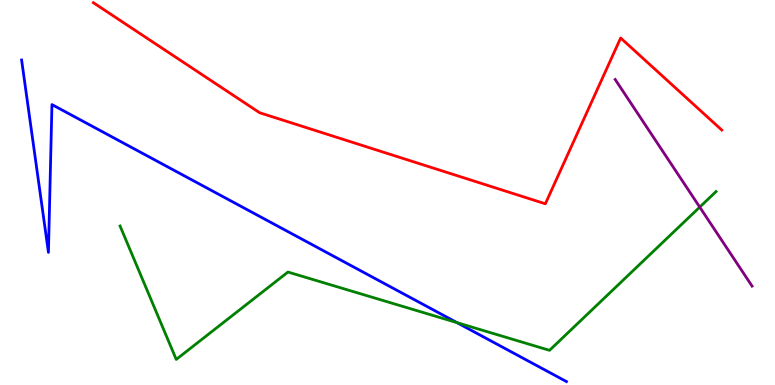[{'lines': ['blue', 'red'], 'intersections': []}, {'lines': ['green', 'red'], 'intersections': []}, {'lines': ['purple', 'red'], 'intersections': []}, {'lines': ['blue', 'green'], 'intersections': [{'x': 5.9, 'y': 1.62}]}, {'lines': ['blue', 'purple'], 'intersections': []}, {'lines': ['green', 'purple'], 'intersections': [{'x': 9.03, 'y': 4.62}]}]